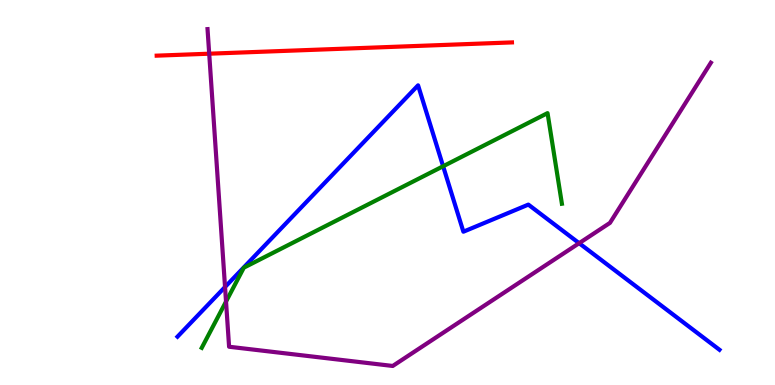[{'lines': ['blue', 'red'], 'intersections': []}, {'lines': ['green', 'red'], 'intersections': []}, {'lines': ['purple', 'red'], 'intersections': [{'x': 2.7, 'y': 8.61}]}, {'lines': ['blue', 'green'], 'intersections': [{'x': 5.72, 'y': 5.68}]}, {'lines': ['blue', 'purple'], 'intersections': [{'x': 2.9, 'y': 2.55}, {'x': 7.47, 'y': 3.68}]}, {'lines': ['green', 'purple'], 'intersections': [{'x': 2.92, 'y': 2.17}]}]